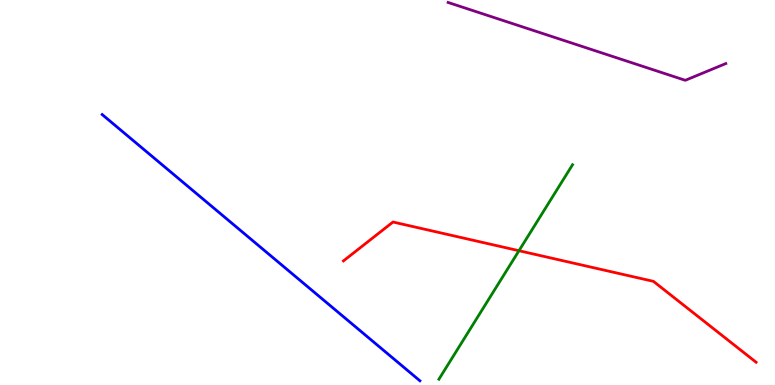[{'lines': ['blue', 'red'], 'intersections': []}, {'lines': ['green', 'red'], 'intersections': [{'x': 6.7, 'y': 3.49}]}, {'lines': ['purple', 'red'], 'intersections': []}, {'lines': ['blue', 'green'], 'intersections': []}, {'lines': ['blue', 'purple'], 'intersections': []}, {'lines': ['green', 'purple'], 'intersections': []}]